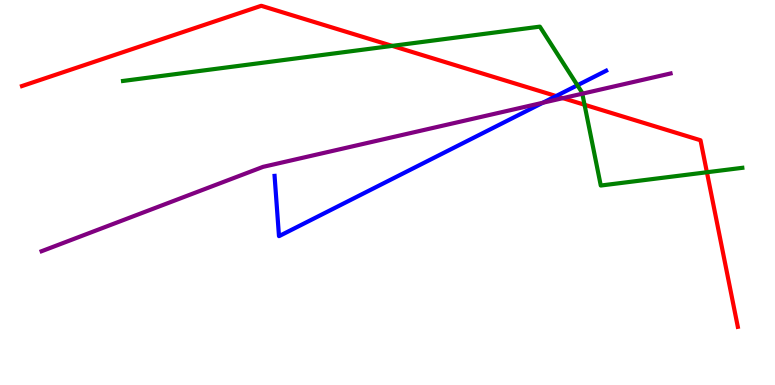[{'lines': ['blue', 'red'], 'intersections': [{'x': 7.18, 'y': 7.51}]}, {'lines': ['green', 'red'], 'intersections': [{'x': 5.06, 'y': 8.81}, {'x': 7.54, 'y': 7.28}, {'x': 9.12, 'y': 5.53}]}, {'lines': ['purple', 'red'], 'intersections': [{'x': 7.26, 'y': 7.45}]}, {'lines': ['blue', 'green'], 'intersections': [{'x': 7.45, 'y': 7.79}]}, {'lines': ['blue', 'purple'], 'intersections': [{'x': 7.0, 'y': 7.33}]}, {'lines': ['green', 'purple'], 'intersections': [{'x': 7.51, 'y': 7.57}]}]